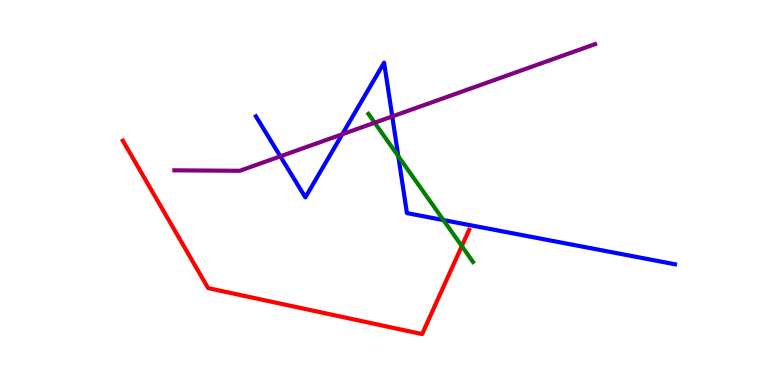[{'lines': ['blue', 'red'], 'intersections': []}, {'lines': ['green', 'red'], 'intersections': [{'x': 5.96, 'y': 3.61}]}, {'lines': ['purple', 'red'], 'intersections': []}, {'lines': ['blue', 'green'], 'intersections': [{'x': 5.14, 'y': 5.94}, {'x': 5.72, 'y': 4.28}]}, {'lines': ['blue', 'purple'], 'intersections': [{'x': 3.62, 'y': 5.94}, {'x': 4.42, 'y': 6.51}, {'x': 5.06, 'y': 6.98}]}, {'lines': ['green', 'purple'], 'intersections': [{'x': 4.83, 'y': 6.81}]}]